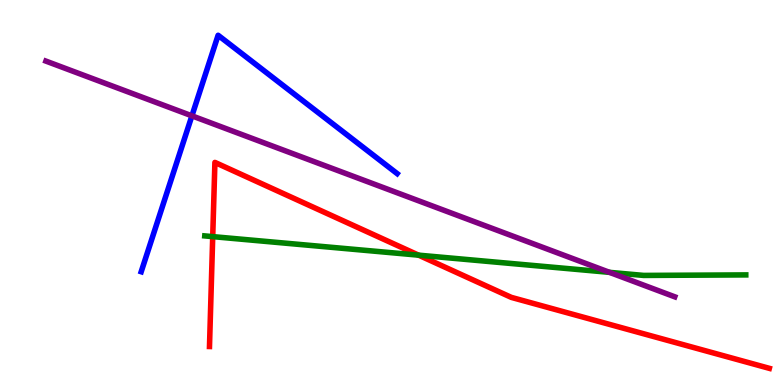[{'lines': ['blue', 'red'], 'intersections': []}, {'lines': ['green', 'red'], 'intersections': [{'x': 2.74, 'y': 3.85}, {'x': 5.4, 'y': 3.37}]}, {'lines': ['purple', 'red'], 'intersections': []}, {'lines': ['blue', 'green'], 'intersections': []}, {'lines': ['blue', 'purple'], 'intersections': [{'x': 2.48, 'y': 6.99}]}, {'lines': ['green', 'purple'], 'intersections': [{'x': 7.86, 'y': 2.93}]}]